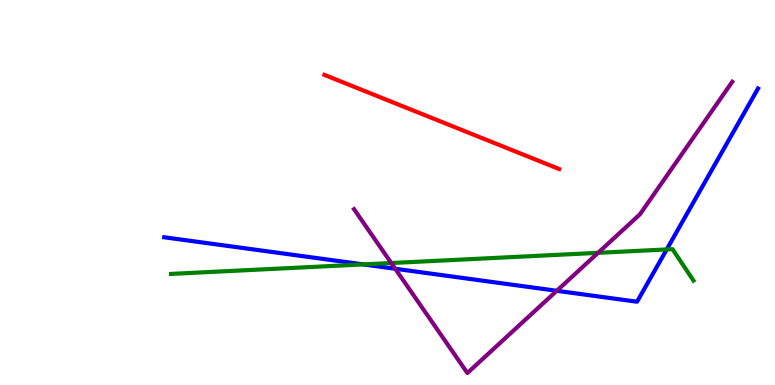[{'lines': ['blue', 'red'], 'intersections': []}, {'lines': ['green', 'red'], 'intersections': []}, {'lines': ['purple', 'red'], 'intersections': []}, {'lines': ['blue', 'green'], 'intersections': [{'x': 4.69, 'y': 3.13}, {'x': 8.6, 'y': 3.52}]}, {'lines': ['blue', 'purple'], 'intersections': [{'x': 5.1, 'y': 3.02}, {'x': 7.18, 'y': 2.45}]}, {'lines': ['green', 'purple'], 'intersections': [{'x': 5.05, 'y': 3.17}, {'x': 7.72, 'y': 3.43}]}]